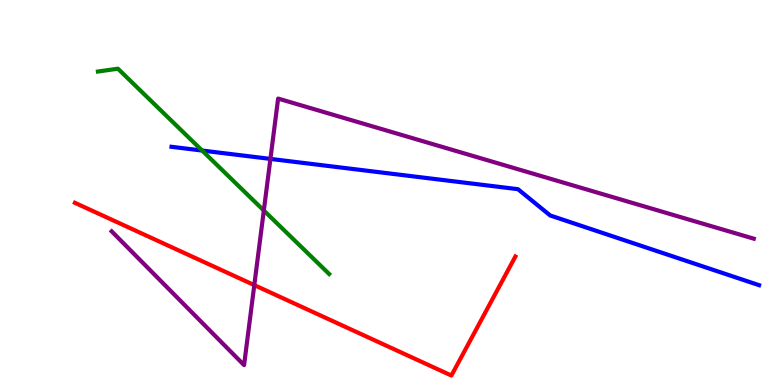[{'lines': ['blue', 'red'], 'intersections': []}, {'lines': ['green', 'red'], 'intersections': []}, {'lines': ['purple', 'red'], 'intersections': [{'x': 3.28, 'y': 2.59}]}, {'lines': ['blue', 'green'], 'intersections': [{'x': 2.61, 'y': 6.09}]}, {'lines': ['blue', 'purple'], 'intersections': [{'x': 3.49, 'y': 5.87}]}, {'lines': ['green', 'purple'], 'intersections': [{'x': 3.4, 'y': 4.53}]}]